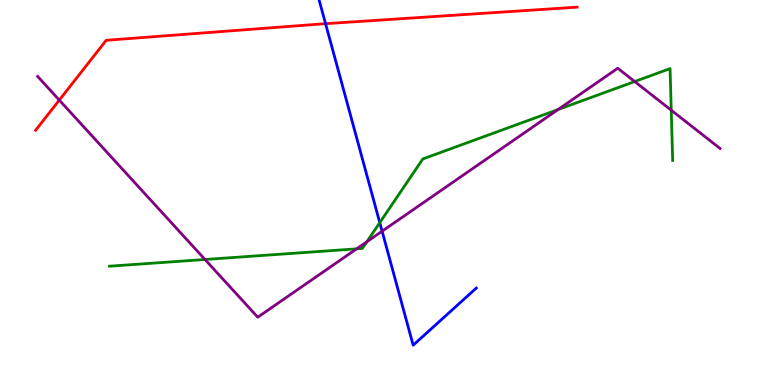[{'lines': ['blue', 'red'], 'intersections': [{'x': 4.2, 'y': 9.38}]}, {'lines': ['green', 'red'], 'intersections': []}, {'lines': ['purple', 'red'], 'intersections': [{'x': 0.765, 'y': 7.4}]}, {'lines': ['blue', 'green'], 'intersections': [{'x': 4.9, 'y': 4.22}]}, {'lines': ['blue', 'purple'], 'intersections': [{'x': 4.93, 'y': 3.99}]}, {'lines': ['green', 'purple'], 'intersections': [{'x': 2.65, 'y': 3.26}, {'x': 4.6, 'y': 3.54}, {'x': 4.73, 'y': 3.72}, {'x': 7.2, 'y': 7.15}, {'x': 8.19, 'y': 7.88}, {'x': 8.66, 'y': 7.14}]}]